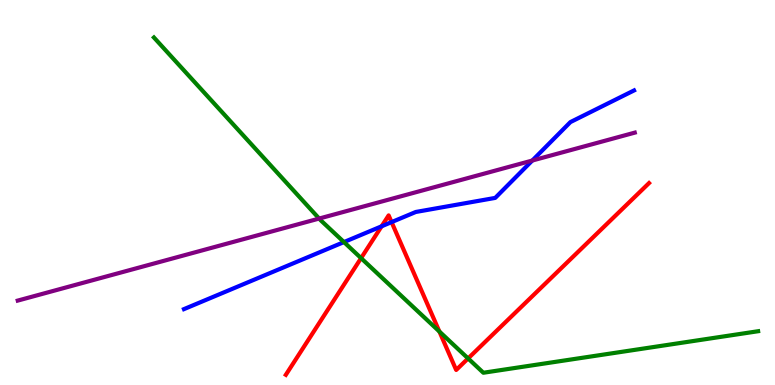[{'lines': ['blue', 'red'], 'intersections': [{'x': 4.92, 'y': 4.12}, {'x': 5.05, 'y': 4.23}]}, {'lines': ['green', 'red'], 'intersections': [{'x': 4.66, 'y': 3.3}, {'x': 5.67, 'y': 1.39}, {'x': 6.04, 'y': 0.69}]}, {'lines': ['purple', 'red'], 'intersections': []}, {'lines': ['blue', 'green'], 'intersections': [{'x': 4.44, 'y': 3.71}]}, {'lines': ['blue', 'purple'], 'intersections': [{'x': 6.87, 'y': 5.83}]}, {'lines': ['green', 'purple'], 'intersections': [{'x': 4.12, 'y': 4.32}]}]